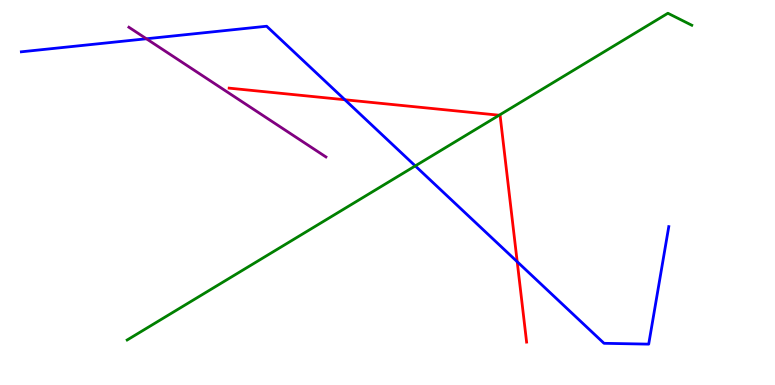[{'lines': ['blue', 'red'], 'intersections': [{'x': 4.45, 'y': 7.41}, {'x': 6.67, 'y': 3.2}]}, {'lines': ['green', 'red'], 'intersections': [{'x': 6.44, 'y': 7.01}]}, {'lines': ['purple', 'red'], 'intersections': []}, {'lines': ['blue', 'green'], 'intersections': [{'x': 5.36, 'y': 5.69}]}, {'lines': ['blue', 'purple'], 'intersections': [{'x': 1.89, 'y': 8.99}]}, {'lines': ['green', 'purple'], 'intersections': []}]